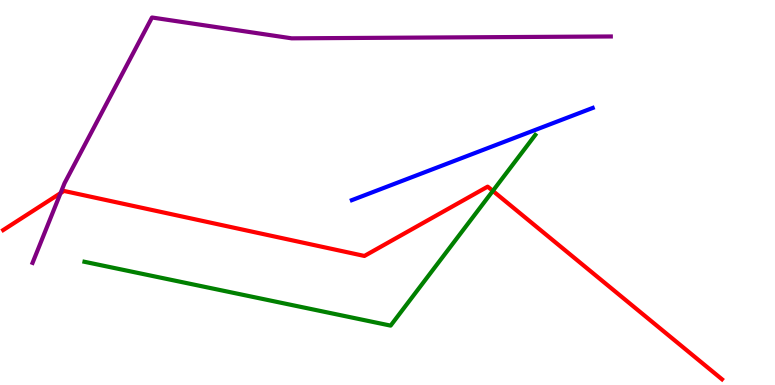[{'lines': ['blue', 'red'], 'intersections': []}, {'lines': ['green', 'red'], 'intersections': [{'x': 6.36, 'y': 5.04}]}, {'lines': ['purple', 'red'], 'intersections': [{'x': 0.781, 'y': 4.98}]}, {'lines': ['blue', 'green'], 'intersections': []}, {'lines': ['blue', 'purple'], 'intersections': []}, {'lines': ['green', 'purple'], 'intersections': []}]